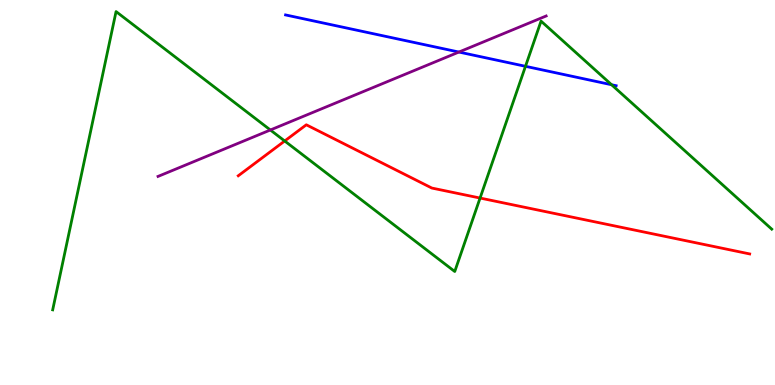[{'lines': ['blue', 'red'], 'intersections': []}, {'lines': ['green', 'red'], 'intersections': [{'x': 3.67, 'y': 6.34}, {'x': 6.19, 'y': 4.86}]}, {'lines': ['purple', 'red'], 'intersections': []}, {'lines': ['blue', 'green'], 'intersections': [{'x': 6.78, 'y': 8.28}, {'x': 7.89, 'y': 7.8}]}, {'lines': ['blue', 'purple'], 'intersections': [{'x': 5.92, 'y': 8.65}]}, {'lines': ['green', 'purple'], 'intersections': [{'x': 3.49, 'y': 6.62}]}]